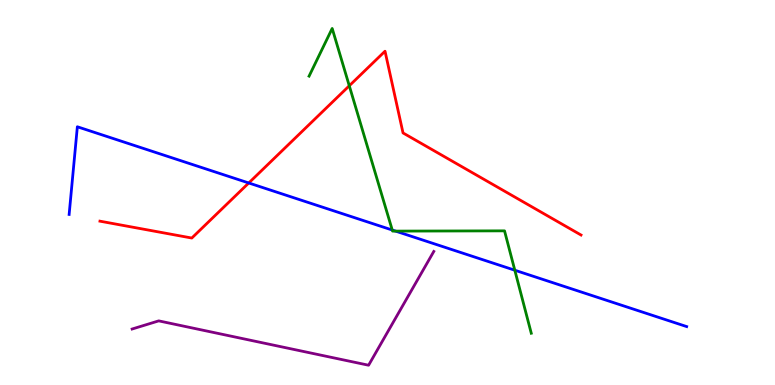[{'lines': ['blue', 'red'], 'intersections': [{'x': 3.21, 'y': 5.25}]}, {'lines': ['green', 'red'], 'intersections': [{'x': 4.51, 'y': 7.77}]}, {'lines': ['purple', 'red'], 'intersections': []}, {'lines': ['blue', 'green'], 'intersections': [{'x': 5.06, 'y': 4.03}, {'x': 5.1, 'y': 4.0}, {'x': 6.64, 'y': 2.98}]}, {'lines': ['blue', 'purple'], 'intersections': []}, {'lines': ['green', 'purple'], 'intersections': []}]